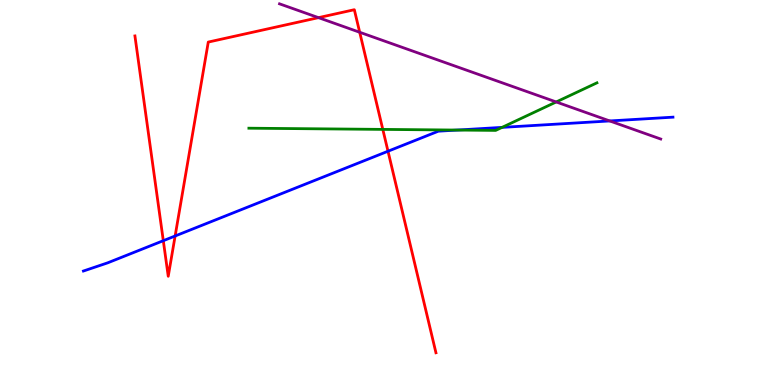[{'lines': ['blue', 'red'], 'intersections': [{'x': 2.11, 'y': 3.75}, {'x': 2.26, 'y': 3.87}, {'x': 5.01, 'y': 6.07}]}, {'lines': ['green', 'red'], 'intersections': [{'x': 4.94, 'y': 6.64}]}, {'lines': ['purple', 'red'], 'intersections': [{'x': 4.11, 'y': 9.54}, {'x': 4.64, 'y': 9.16}]}, {'lines': ['blue', 'green'], 'intersections': [{'x': 5.9, 'y': 6.62}, {'x': 6.48, 'y': 6.69}]}, {'lines': ['blue', 'purple'], 'intersections': [{'x': 7.87, 'y': 6.86}]}, {'lines': ['green', 'purple'], 'intersections': [{'x': 7.18, 'y': 7.35}]}]